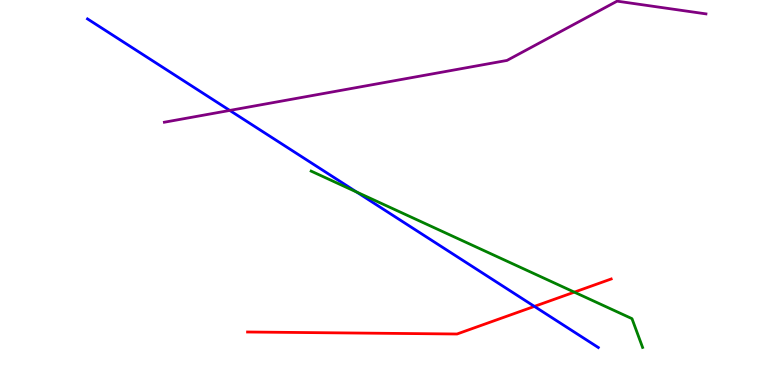[{'lines': ['blue', 'red'], 'intersections': [{'x': 6.9, 'y': 2.04}]}, {'lines': ['green', 'red'], 'intersections': [{'x': 7.41, 'y': 2.41}]}, {'lines': ['purple', 'red'], 'intersections': []}, {'lines': ['blue', 'green'], 'intersections': [{'x': 4.6, 'y': 5.01}]}, {'lines': ['blue', 'purple'], 'intersections': [{'x': 2.96, 'y': 7.13}]}, {'lines': ['green', 'purple'], 'intersections': []}]